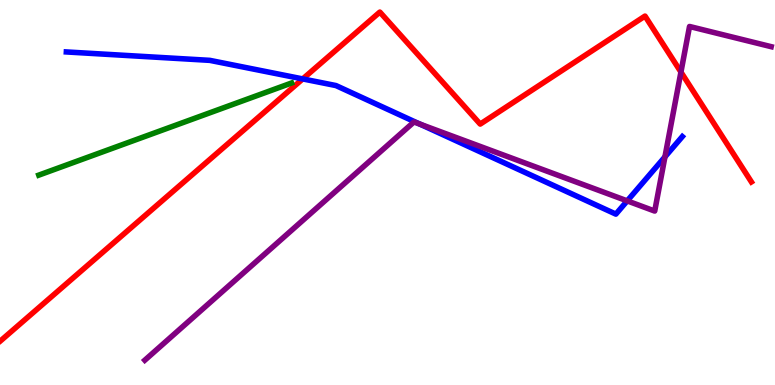[{'lines': ['blue', 'red'], 'intersections': [{'x': 3.91, 'y': 7.95}]}, {'lines': ['green', 'red'], 'intersections': []}, {'lines': ['purple', 'red'], 'intersections': [{'x': 8.79, 'y': 8.13}]}, {'lines': ['blue', 'green'], 'intersections': []}, {'lines': ['blue', 'purple'], 'intersections': [{'x': 5.42, 'y': 6.78}, {'x': 8.09, 'y': 4.78}, {'x': 8.58, 'y': 5.93}]}, {'lines': ['green', 'purple'], 'intersections': []}]